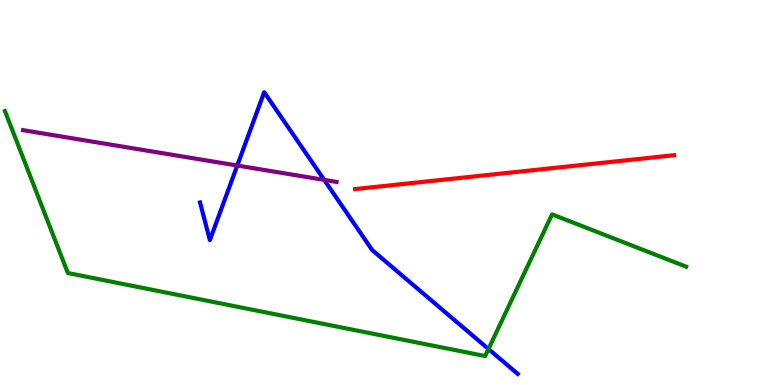[{'lines': ['blue', 'red'], 'intersections': []}, {'lines': ['green', 'red'], 'intersections': []}, {'lines': ['purple', 'red'], 'intersections': []}, {'lines': ['blue', 'green'], 'intersections': [{'x': 6.3, 'y': 0.935}]}, {'lines': ['blue', 'purple'], 'intersections': [{'x': 3.06, 'y': 5.7}, {'x': 4.18, 'y': 5.33}]}, {'lines': ['green', 'purple'], 'intersections': []}]